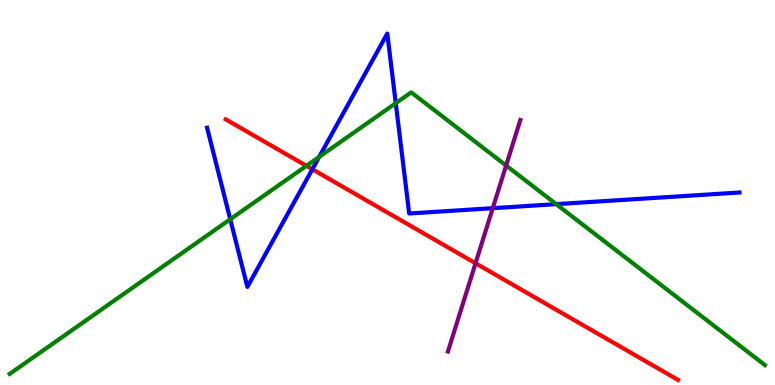[{'lines': ['blue', 'red'], 'intersections': [{'x': 4.03, 'y': 5.6}]}, {'lines': ['green', 'red'], 'intersections': [{'x': 3.95, 'y': 5.69}]}, {'lines': ['purple', 'red'], 'intersections': [{'x': 6.14, 'y': 3.16}]}, {'lines': ['blue', 'green'], 'intersections': [{'x': 2.97, 'y': 4.31}, {'x': 4.12, 'y': 5.92}, {'x': 5.11, 'y': 7.32}, {'x': 7.18, 'y': 4.7}]}, {'lines': ['blue', 'purple'], 'intersections': [{'x': 6.36, 'y': 4.59}]}, {'lines': ['green', 'purple'], 'intersections': [{'x': 6.53, 'y': 5.7}]}]